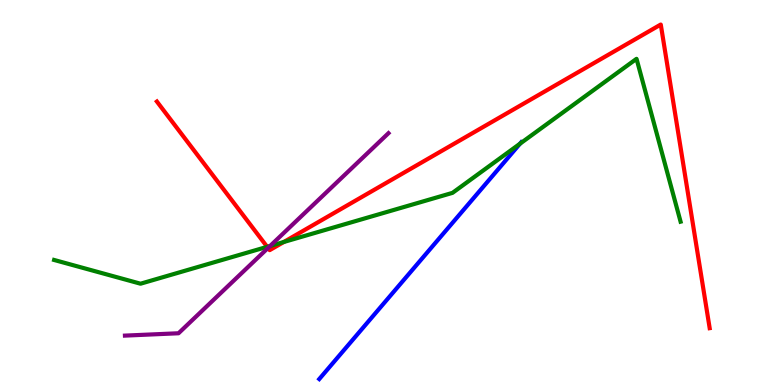[{'lines': ['blue', 'red'], 'intersections': []}, {'lines': ['green', 'red'], 'intersections': [{'x': 3.45, 'y': 3.59}, {'x': 3.66, 'y': 3.71}]}, {'lines': ['purple', 'red'], 'intersections': [{'x': 3.46, 'y': 3.56}]}, {'lines': ['blue', 'green'], 'intersections': [{'x': 6.71, 'y': 6.27}]}, {'lines': ['blue', 'purple'], 'intersections': []}, {'lines': ['green', 'purple'], 'intersections': [{'x': 3.49, 'y': 3.61}]}]